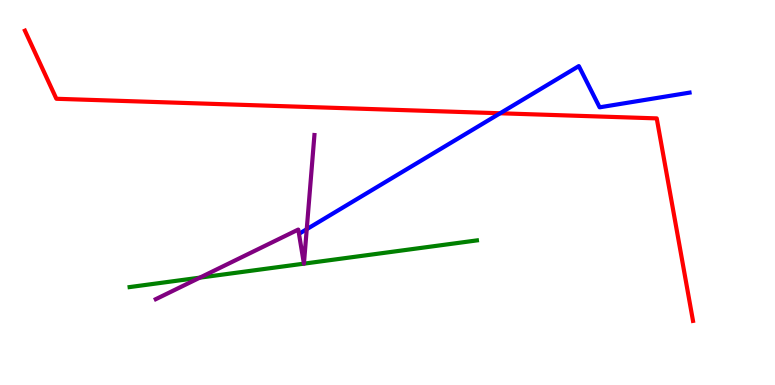[{'lines': ['blue', 'red'], 'intersections': [{'x': 6.45, 'y': 7.06}]}, {'lines': ['green', 'red'], 'intersections': []}, {'lines': ['purple', 'red'], 'intersections': []}, {'lines': ['blue', 'green'], 'intersections': []}, {'lines': ['blue', 'purple'], 'intersections': [{'x': 3.96, 'y': 4.05}]}, {'lines': ['green', 'purple'], 'intersections': [{'x': 2.58, 'y': 2.79}, {'x': 3.92, 'y': 3.15}, {'x': 3.92, 'y': 3.15}]}]